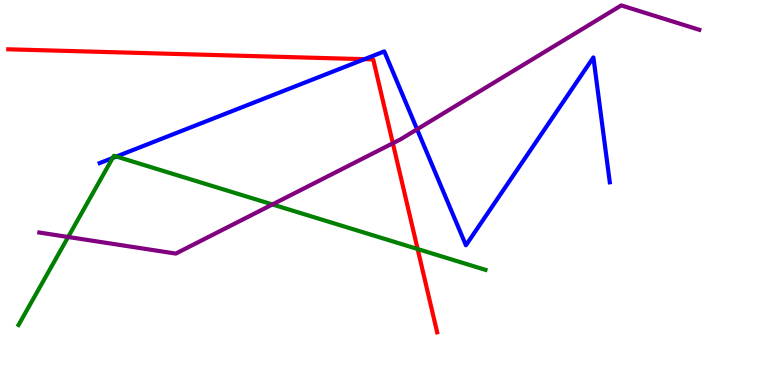[{'lines': ['blue', 'red'], 'intersections': [{'x': 4.7, 'y': 8.46}]}, {'lines': ['green', 'red'], 'intersections': [{'x': 5.39, 'y': 3.53}]}, {'lines': ['purple', 'red'], 'intersections': [{'x': 5.07, 'y': 6.28}]}, {'lines': ['blue', 'green'], 'intersections': [{'x': 1.45, 'y': 5.9}, {'x': 1.5, 'y': 5.93}]}, {'lines': ['blue', 'purple'], 'intersections': [{'x': 5.38, 'y': 6.64}]}, {'lines': ['green', 'purple'], 'intersections': [{'x': 0.879, 'y': 3.84}, {'x': 3.52, 'y': 4.69}]}]